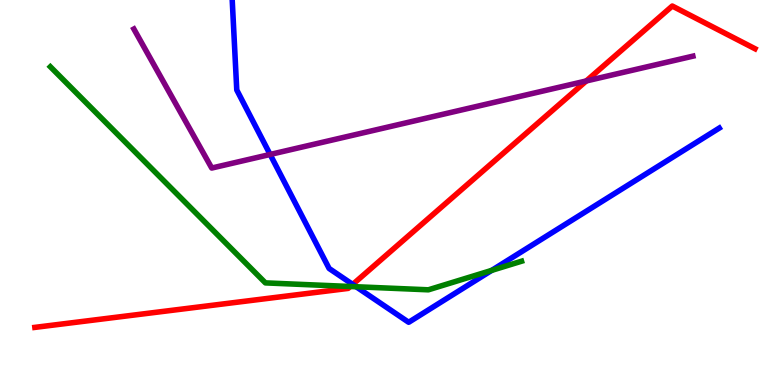[{'lines': ['blue', 'red'], 'intersections': [{'x': 4.55, 'y': 2.61}]}, {'lines': ['green', 'red'], 'intersections': [{'x': 4.52, 'y': 2.56}]}, {'lines': ['purple', 'red'], 'intersections': [{'x': 7.56, 'y': 7.9}]}, {'lines': ['blue', 'green'], 'intersections': [{'x': 4.6, 'y': 2.55}, {'x': 6.34, 'y': 2.98}]}, {'lines': ['blue', 'purple'], 'intersections': [{'x': 3.49, 'y': 5.99}]}, {'lines': ['green', 'purple'], 'intersections': []}]